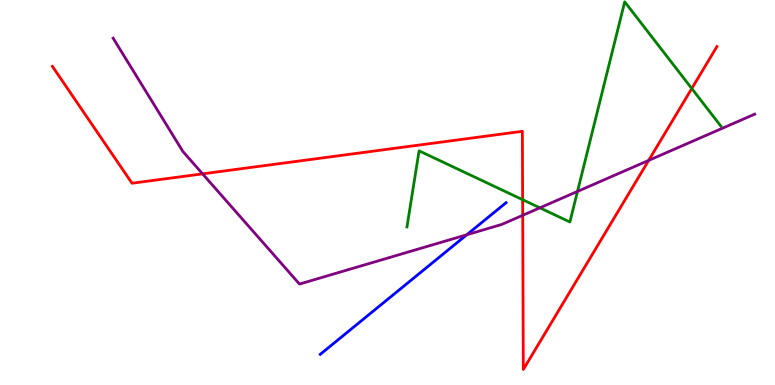[{'lines': ['blue', 'red'], 'intersections': []}, {'lines': ['green', 'red'], 'intersections': [{'x': 6.74, 'y': 4.81}, {'x': 8.93, 'y': 7.7}]}, {'lines': ['purple', 'red'], 'intersections': [{'x': 2.61, 'y': 5.48}, {'x': 6.74, 'y': 4.41}, {'x': 8.37, 'y': 5.83}]}, {'lines': ['blue', 'green'], 'intersections': []}, {'lines': ['blue', 'purple'], 'intersections': [{'x': 6.02, 'y': 3.9}]}, {'lines': ['green', 'purple'], 'intersections': [{'x': 6.97, 'y': 4.6}, {'x': 7.45, 'y': 5.03}]}]